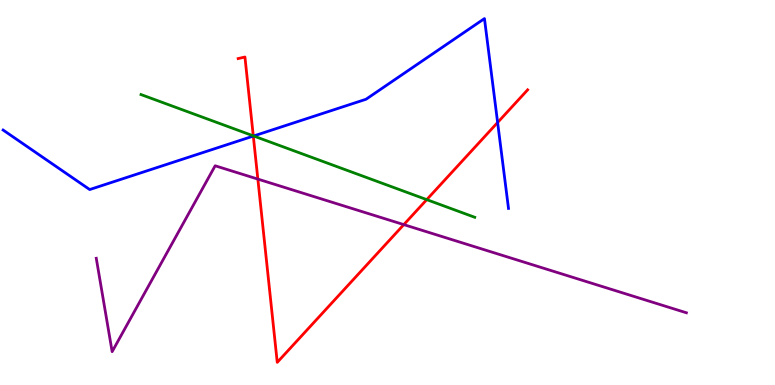[{'lines': ['blue', 'red'], 'intersections': [{'x': 3.27, 'y': 6.47}, {'x': 6.42, 'y': 6.82}]}, {'lines': ['green', 'red'], 'intersections': [{'x': 3.27, 'y': 6.47}, {'x': 5.51, 'y': 4.81}]}, {'lines': ['purple', 'red'], 'intersections': [{'x': 3.33, 'y': 5.35}, {'x': 5.21, 'y': 4.17}]}, {'lines': ['blue', 'green'], 'intersections': [{'x': 3.27, 'y': 6.47}]}, {'lines': ['blue', 'purple'], 'intersections': []}, {'lines': ['green', 'purple'], 'intersections': []}]